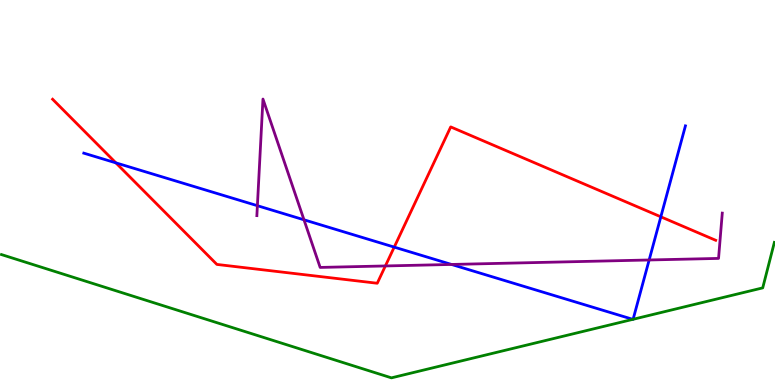[{'lines': ['blue', 'red'], 'intersections': [{'x': 1.5, 'y': 5.77}, {'x': 5.09, 'y': 3.58}, {'x': 8.53, 'y': 4.37}]}, {'lines': ['green', 'red'], 'intersections': []}, {'lines': ['purple', 'red'], 'intersections': [{'x': 4.97, 'y': 3.09}]}, {'lines': ['blue', 'green'], 'intersections': [{'x': 8.17, 'y': 1.71}, {'x': 8.17, 'y': 1.71}]}, {'lines': ['blue', 'purple'], 'intersections': [{'x': 3.32, 'y': 4.66}, {'x': 3.92, 'y': 4.29}, {'x': 5.83, 'y': 3.13}, {'x': 8.38, 'y': 3.25}]}, {'lines': ['green', 'purple'], 'intersections': []}]